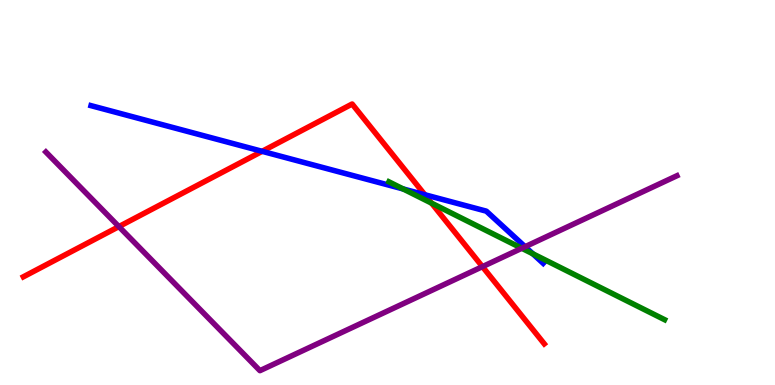[{'lines': ['blue', 'red'], 'intersections': [{'x': 3.38, 'y': 6.07}, {'x': 5.48, 'y': 4.94}]}, {'lines': ['green', 'red'], 'intersections': [{'x': 5.57, 'y': 4.72}]}, {'lines': ['purple', 'red'], 'intersections': [{'x': 1.53, 'y': 4.11}, {'x': 6.22, 'y': 3.07}]}, {'lines': ['blue', 'green'], 'intersections': [{'x': 5.2, 'y': 5.09}, {'x': 6.87, 'y': 3.41}]}, {'lines': ['blue', 'purple'], 'intersections': [{'x': 6.78, 'y': 3.59}]}, {'lines': ['green', 'purple'], 'intersections': [{'x': 6.73, 'y': 3.55}]}]